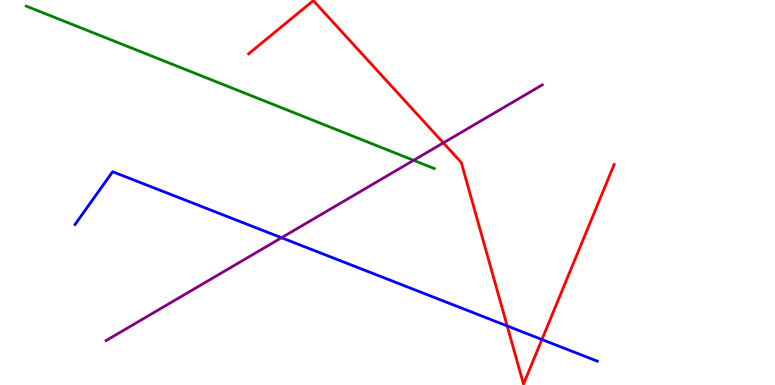[{'lines': ['blue', 'red'], 'intersections': [{'x': 6.54, 'y': 1.53}, {'x': 6.99, 'y': 1.18}]}, {'lines': ['green', 'red'], 'intersections': []}, {'lines': ['purple', 'red'], 'intersections': [{'x': 5.72, 'y': 6.29}]}, {'lines': ['blue', 'green'], 'intersections': []}, {'lines': ['blue', 'purple'], 'intersections': [{'x': 3.63, 'y': 3.83}]}, {'lines': ['green', 'purple'], 'intersections': [{'x': 5.34, 'y': 5.84}]}]